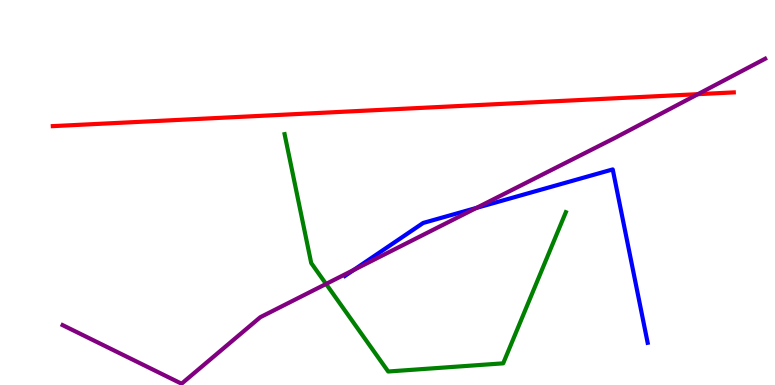[{'lines': ['blue', 'red'], 'intersections': []}, {'lines': ['green', 'red'], 'intersections': []}, {'lines': ['purple', 'red'], 'intersections': [{'x': 9.01, 'y': 7.55}]}, {'lines': ['blue', 'green'], 'intersections': []}, {'lines': ['blue', 'purple'], 'intersections': [{'x': 4.56, 'y': 2.99}, {'x': 6.15, 'y': 4.6}]}, {'lines': ['green', 'purple'], 'intersections': [{'x': 4.21, 'y': 2.62}]}]